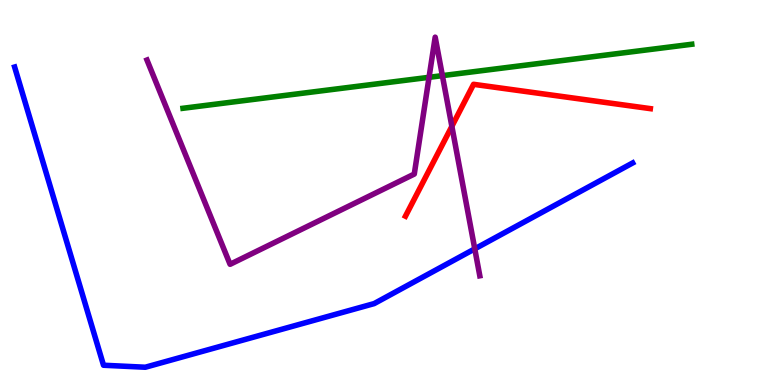[{'lines': ['blue', 'red'], 'intersections': []}, {'lines': ['green', 'red'], 'intersections': []}, {'lines': ['purple', 'red'], 'intersections': [{'x': 5.83, 'y': 6.72}]}, {'lines': ['blue', 'green'], 'intersections': []}, {'lines': ['blue', 'purple'], 'intersections': [{'x': 6.13, 'y': 3.54}]}, {'lines': ['green', 'purple'], 'intersections': [{'x': 5.54, 'y': 7.99}, {'x': 5.71, 'y': 8.04}]}]